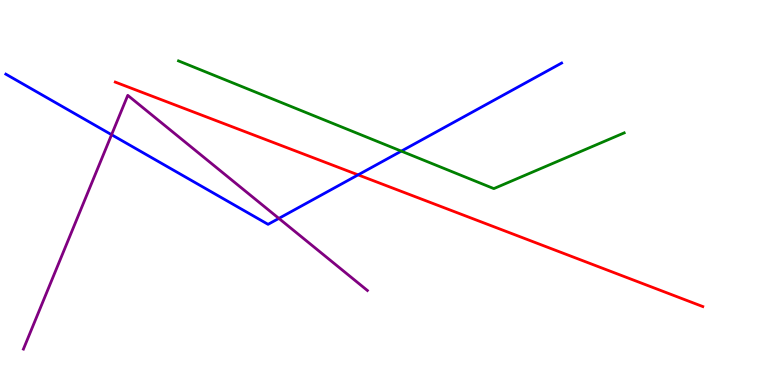[{'lines': ['blue', 'red'], 'intersections': [{'x': 4.62, 'y': 5.46}]}, {'lines': ['green', 'red'], 'intersections': []}, {'lines': ['purple', 'red'], 'intersections': []}, {'lines': ['blue', 'green'], 'intersections': [{'x': 5.18, 'y': 6.07}]}, {'lines': ['blue', 'purple'], 'intersections': [{'x': 1.44, 'y': 6.5}, {'x': 3.6, 'y': 4.33}]}, {'lines': ['green', 'purple'], 'intersections': []}]